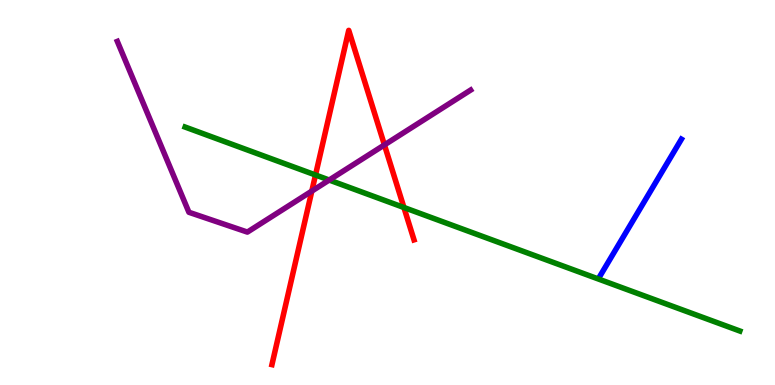[{'lines': ['blue', 'red'], 'intersections': []}, {'lines': ['green', 'red'], 'intersections': [{'x': 4.07, 'y': 5.45}, {'x': 5.21, 'y': 4.61}]}, {'lines': ['purple', 'red'], 'intersections': [{'x': 4.02, 'y': 5.04}, {'x': 4.96, 'y': 6.24}]}, {'lines': ['blue', 'green'], 'intersections': []}, {'lines': ['blue', 'purple'], 'intersections': []}, {'lines': ['green', 'purple'], 'intersections': [{'x': 4.25, 'y': 5.32}]}]